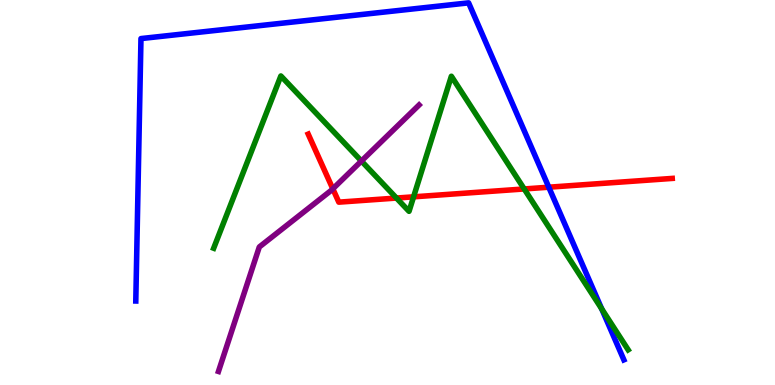[{'lines': ['blue', 'red'], 'intersections': [{'x': 7.08, 'y': 5.14}]}, {'lines': ['green', 'red'], 'intersections': [{'x': 5.12, 'y': 4.86}, {'x': 5.34, 'y': 4.89}, {'x': 6.76, 'y': 5.09}]}, {'lines': ['purple', 'red'], 'intersections': [{'x': 4.29, 'y': 5.1}]}, {'lines': ['blue', 'green'], 'intersections': [{'x': 7.76, 'y': 1.98}]}, {'lines': ['blue', 'purple'], 'intersections': []}, {'lines': ['green', 'purple'], 'intersections': [{'x': 4.66, 'y': 5.82}]}]